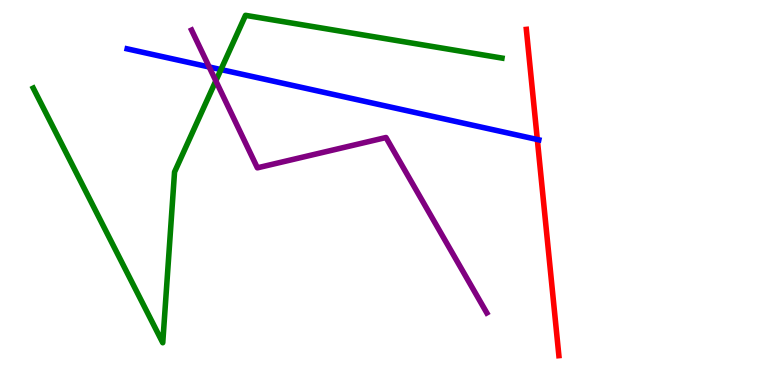[{'lines': ['blue', 'red'], 'intersections': [{'x': 6.93, 'y': 6.38}]}, {'lines': ['green', 'red'], 'intersections': []}, {'lines': ['purple', 'red'], 'intersections': []}, {'lines': ['blue', 'green'], 'intersections': [{'x': 2.85, 'y': 8.19}]}, {'lines': ['blue', 'purple'], 'intersections': [{'x': 2.7, 'y': 8.26}]}, {'lines': ['green', 'purple'], 'intersections': [{'x': 2.78, 'y': 7.9}]}]